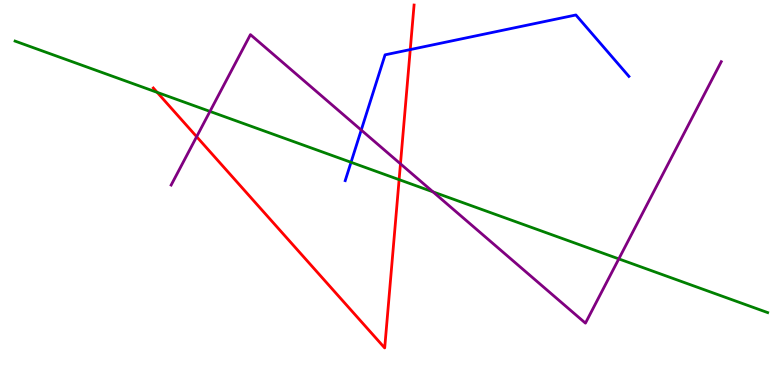[{'lines': ['blue', 'red'], 'intersections': [{'x': 5.29, 'y': 8.71}]}, {'lines': ['green', 'red'], 'intersections': [{'x': 2.03, 'y': 7.6}, {'x': 5.15, 'y': 5.33}]}, {'lines': ['purple', 'red'], 'intersections': [{'x': 2.54, 'y': 6.45}, {'x': 5.17, 'y': 5.74}]}, {'lines': ['blue', 'green'], 'intersections': [{'x': 4.53, 'y': 5.78}]}, {'lines': ['blue', 'purple'], 'intersections': [{'x': 4.66, 'y': 6.62}]}, {'lines': ['green', 'purple'], 'intersections': [{'x': 2.71, 'y': 7.11}, {'x': 5.59, 'y': 5.02}, {'x': 7.98, 'y': 3.28}]}]